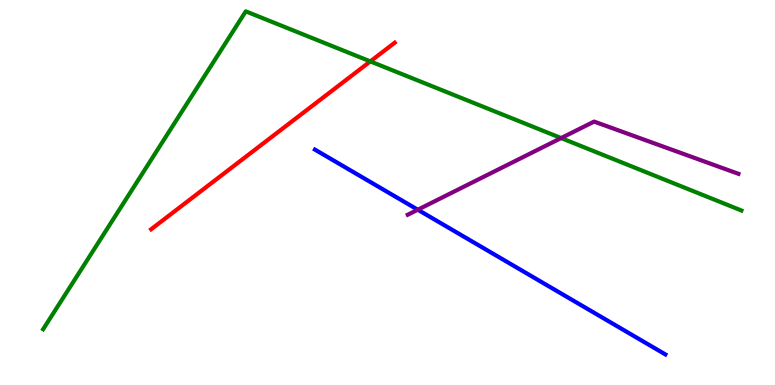[{'lines': ['blue', 'red'], 'intersections': []}, {'lines': ['green', 'red'], 'intersections': [{'x': 4.78, 'y': 8.41}]}, {'lines': ['purple', 'red'], 'intersections': []}, {'lines': ['blue', 'green'], 'intersections': []}, {'lines': ['blue', 'purple'], 'intersections': [{'x': 5.39, 'y': 4.55}]}, {'lines': ['green', 'purple'], 'intersections': [{'x': 7.24, 'y': 6.41}]}]